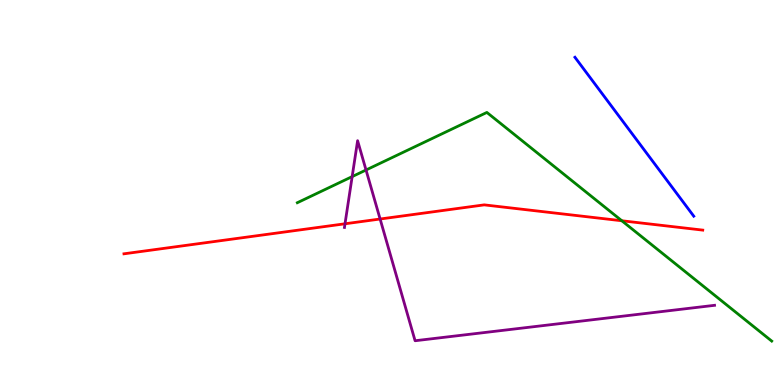[{'lines': ['blue', 'red'], 'intersections': []}, {'lines': ['green', 'red'], 'intersections': [{'x': 8.02, 'y': 4.27}]}, {'lines': ['purple', 'red'], 'intersections': [{'x': 4.45, 'y': 4.19}, {'x': 4.9, 'y': 4.31}]}, {'lines': ['blue', 'green'], 'intersections': []}, {'lines': ['blue', 'purple'], 'intersections': []}, {'lines': ['green', 'purple'], 'intersections': [{'x': 4.54, 'y': 5.41}, {'x': 4.72, 'y': 5.58}]}]